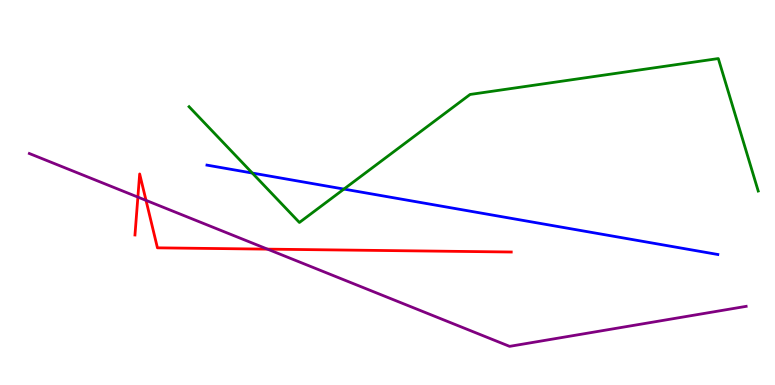[{'lines': ['blue', 'red'], 'intersections': []}, {'lines': ['green', 'red'], 'intersections': []}, {'lines': ['purple', 'red'], 'intersections': [{'x': 1.78, 'y': 4.88}, {'x': 1.88, 'y': 4.8}, {'x': 3.45, 'y': 3.53}]}, {'lines': ['blue', 'green'], 'intersections': [{'x': 3.26, 'y': 5.51}, {'x': 4.44, 'y': 5.09}]}, {'lines': ['blue', 'purple'], 'intersections': []}, {'lines': ['green', 'purple'], 'intersections': []}]